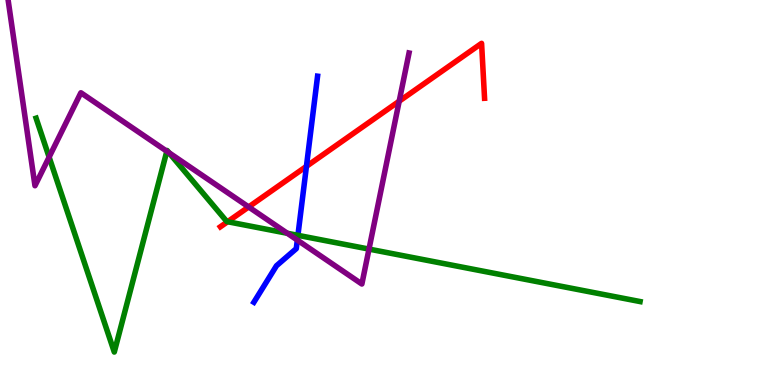[{'lines': ['blue', 'red'], 'intersections': [{'x': 3.95, 'y': 5.68}]}, {'lines': ['green', 'red'], 'intersections': [{'x': 2.94, 'y': 4.24}]}, {'lines': ['purple', 'red'], 'intersections': [{'x': 3.21, 'y': 4.62}, {'x': 5.15, 'y': 7.37}]}, {'lines': ['blue', 'green'], 'intersections': [{'x': 3.84, 'y': 3.89}]}, {'lines': ['blue', 'purple'], 'intersections': [{'x': 3.84, 'y': 3.76}]}, {'lines': ['green', 'purple'], 'intersections': [{'x': 0.634, 'y': 5.92}, {'x': 2.15, 'y': 6.07}, {'x': 2.18, 'y': 6.03}, {'x': 3.71, 'y': 3.94}, {'x': 4.76, 'y': 3.53}]}]